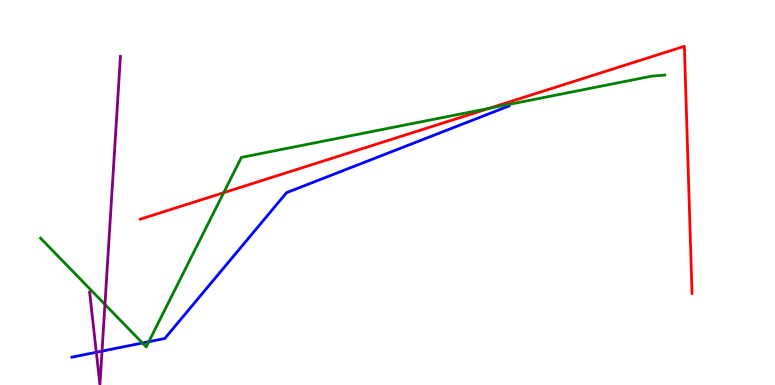[{'lines': ['blue', 'red'], 'intersections': []}, {'lines': ['green', 'red'], 'intersections': [{'x': 2.89, 'y': 4.99}, {'x': 6.31, 'y': 7.19}]}, {'lines': ['purple', 'red'], 'intersections': []}, {'lines': ['blue', 'green'], 'intersections': [{'x': 1.84, 'y': 1.09}, {'x': 1.92, 'y': 1.12}]}, {'lines': ['blue', 'purple'], 'intersections': [{'x': 1.24, 'y': 0.85}, {'x': 1.32, 'y': 0.88}]}, {'lines': ['green', 'purple'], 'intersections': [{'x': 1.35, 'y': 2.09}]}]